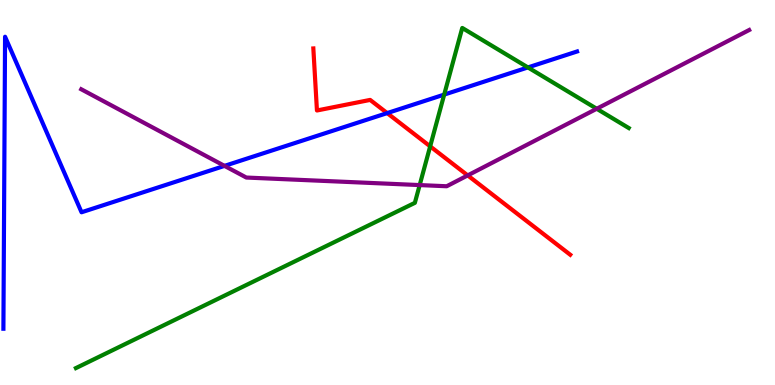[{'lines': ['blue', 'red'], 'intersections': [{'x': 5.0, 'y': 7.06}]}, {'lines': ['green', 'red'], 'intersections': [{'x': 5.55, 'y': 6.2}]}, {'lines': ['purple', 'red'], 'intersections': [{'x': 6.03, 'y': 5.44}]}, {'lines': ['blue', 'green'], 'intersections': [{'x': 5.73, 'y': 7.54}, {'x': 6.81, 'y': 8.25}]}, {'lines': ['blue', 'purple'], 'intersections': [{'x': 2.9, 'y': 5.69}]}, {'lines': ['green', 'purple'], 'intersections': [{'x': 5.42, 'y': 5.19}, {'x': 7.7, 'y': 7.17}]}]